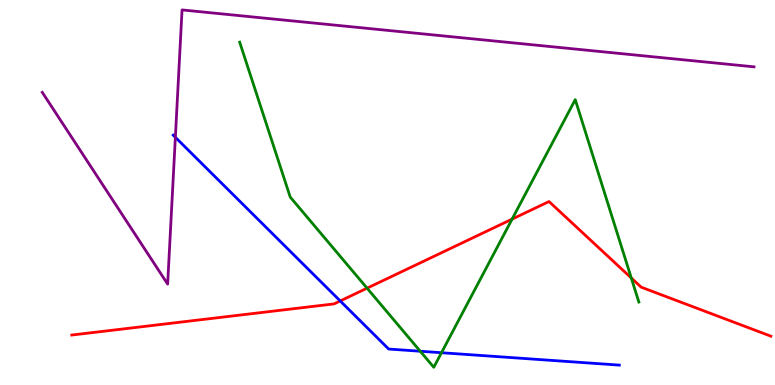[{'lines': ['blue', 'red'], 'intersections': [{'x': 4.39, 'y': 2.18}]}, {'lines': ['green', 'red'], 'intersections': [{'x': 4.74, 'y': 2.51}, {'x': 6.61, 'y': 4.31}, {'x': 8.15, 'y': 2.78}]}, {'lines': ['purple', 'red'], 'intersections': []}, {'lines': ['blue', 'green'], 'intersections': [{'x': 5.42, 'y': 0.877}, {'x': 5.7, 'y': 0.838}]}, {'lines': ['blue', 'purple'], 'intersections': [{'x': 2.26, 'y': 6.43}]}, {'lines': ['green', 'purple'], 'intersections': []}]